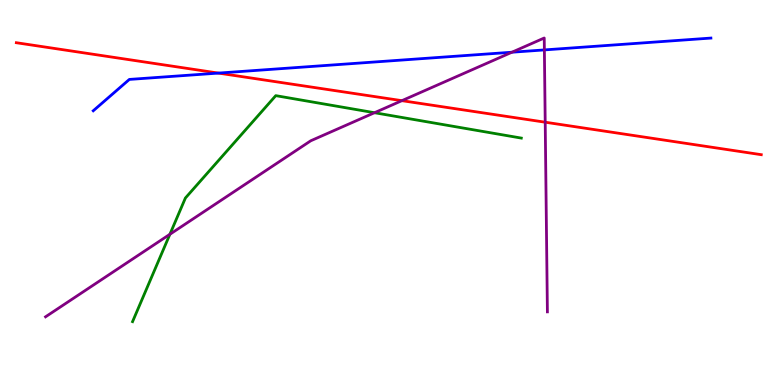[{'lines': ['blue', 'red'], 'intersections': [{'x': 2.82, 'y': 8.1}]}, {'lines': ['green', 'red'], 'intersections': []}, {'lines': ['purple', 'red'], 'intersections': [{'x': 5.19, 'y': 7.39}, {'x': 7.03, 'y': 6.83}]}, {'lines': ['blue', 'green'], 'intersections': []}, {'lines': ['blue', 'purple'], 'intersections': [{'x': 6.61, 'y': 8.64}, {'x': 7.02, 'y': 8.7}]}, {'lines': ['green', 'purple'], 'intersections': [{'x': 2.19, 'y': 3.91}, {'x': 4.83, 'y': 7.07}]}]